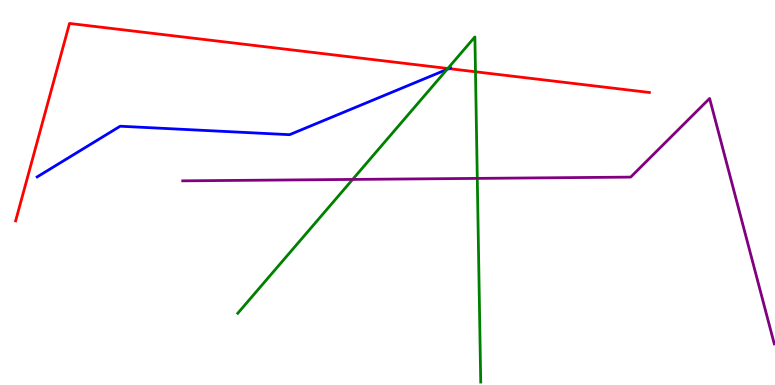[{'lines': ['blue', 'red'], 'intersections': [{'x': 5.79, 'y': 8.22}]}, {'lines': ['green', 'red'], 'intersections': [{'x': 5.78, 'y': 8.22}, {'x': 6.14, 'y': 8.14}]}, {'lines': ['purple', 'red'], 'intersections': []}, {'lines': ['blue', 'green'], 'intersections': [{'x': 5.77, 'y': 8.2}]}, {'lines': ['blue', 'purple'], 'intersections': []}, {'lines': ['green', 'purple'], 'intersections': [{'x': 4.55, 'y': 5.34}, {'x': 6.16, 'y': 5.37}]}]